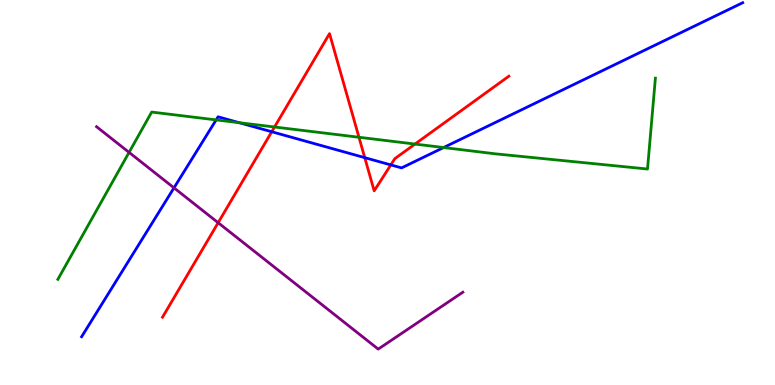[{'lines': ['blue', 'red'], 'intersections': [{'x': 3.51, 'y': 6.58}, {'x': 4.71, 'y': 5.91}, {'x': 5.04, 'y': 5.72}]}, {'lines': ['green', 'red'], 'intersections': [{'x': 3.54, 'y': 6.7}, {'x': 4.63, 'y': 6.43}, {'x': 5.35, 'y': 6.26}]}, {'lines': ['purple', 'red'], 'intersections': [{'x': 2.81, 'y': 4.21}]}, {'lines': ['blue', 'green'], 'intersections': [{'x': 2.79, 'y': 6.89}, {'x': 3.09, 'y': 6.81}, {'x': 5.72, 'y': 6.17}]}, {'lines': ['blue', 'purple'], 'intersections': [{'x': 2.25, 'y': 5.12}]}, {'lines': ['green', 'purple'], 'intersections': [{'x': 1.67, 'y': 6.04}]}]